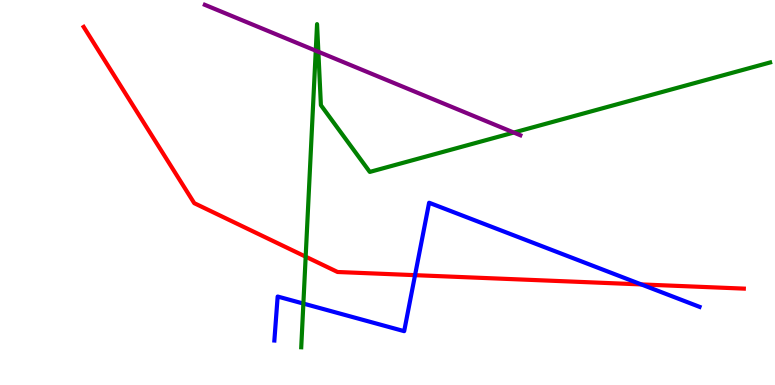[{'lines': ['blue', 'red'], 'intersections': [{'x': 5.36, 'y': 2.85}, {'x': 8.27, 'y': 2.61}]}, {'lines': ['green', 'red'], 'intersections': [{'x': 3.94, 'y': 3.33}]}, {'lines': ['purple', 'red'], 'intersections': []}, {'lines': ['blue', 'green'], 'intersections': [{'x': 3.91, 'y': 2.11}]}, {'lines': ['blue', 'purple'], 'intersections': []}, {'lines': ['green', 'purple'], 'intersections': [{'x': 4.07, 'y': 8.68}, {'x': 4.11, 'y': 8.66}, {'x': 6.63, 'y': 6.56}]}]